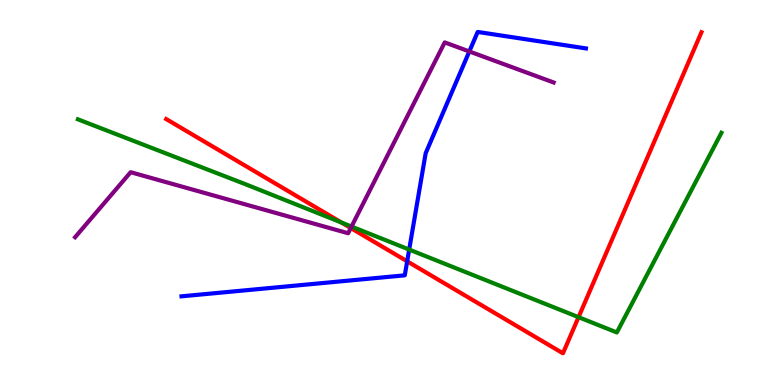[{'lines': ['blue', 'red'], 'intersections': [{'x': 5.25, 'y': 3.21}]}, {'lines': ['green', 'red'], 'intersections': [{'x': 4.41, 'y': 4.22}, {'x': 7.46, 'y': 1.76}]}, {'lines': ['purple', 'red'], 'intersections': [{'x': 4.53, 'y': 4.08}]}, {'lines': ['blue', 'green'], 'intersections': [{'x': 5.28, 'y': 3.52}]}, {'lines': ['blue', 'purple'], 'intersections': [{'x': 6.06, 'y': 8.66}]}, {'lines': ['green', 'purple'], 'intersections': [{'x': 4.54, 'y': 4.12}]}]